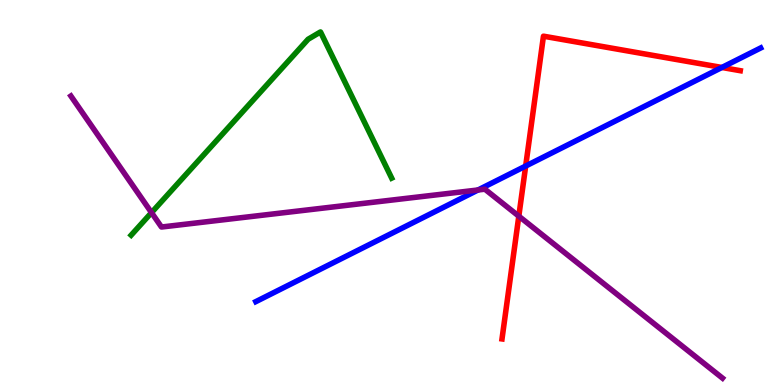[{'lines': ['blue', 'red'], 'intersections': [{'x': 6.78, 'y': 5.69}, {'x': 9.31, 'y': 8.25}]}, {'lines': ['green', 'red'], 'intersections': []}, {'lines': ['purple', 'red'], 'intersections': [{'x': 6.69, 'y': 4.39}]}, {'lines': ['blue', 'green'], 'intersections': []}, {'lines': ['blue', 'purple'], 'intersections': [{'x': 6.17, 'y': 5.07}]}, {'lines': ['green', 'purple'], 'intersections': [{'x': 1.96, 'y': 4.48}]}]